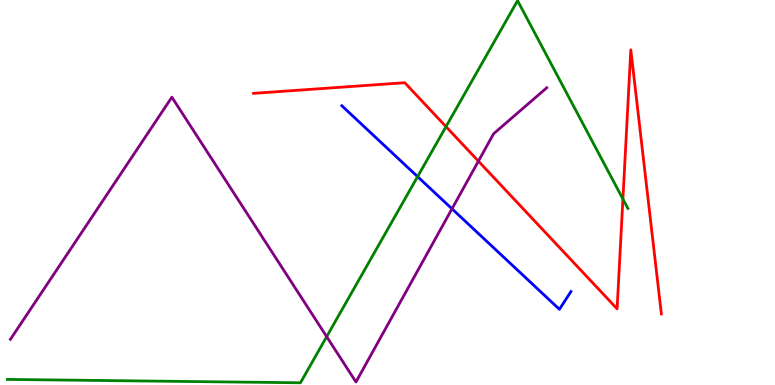[{'lines': ['blue', 'red'], 'intersections': []}, {'lines': ['green', 'red'], 'intersections': [{'x': 5.75, 'y': 6.71}, {'x': 8.04, 'y': 4.83}]}, {'lines': ['purple', 'red'], 'intersections': [{'x': 6.17, 'y': 5.81}]}, {'lines': ['blue', 'green'], 'intersections': [{'x': 5.39, 'y': 5.41}]}, {'lines': ['blue', 'purple'], 'intersections': [{'x': 5.83, 'y': 4.58}]}, {'lines': ['green', 'purple'], 'intersections': [{'x': 4.22, 'y': 1.26}]}]